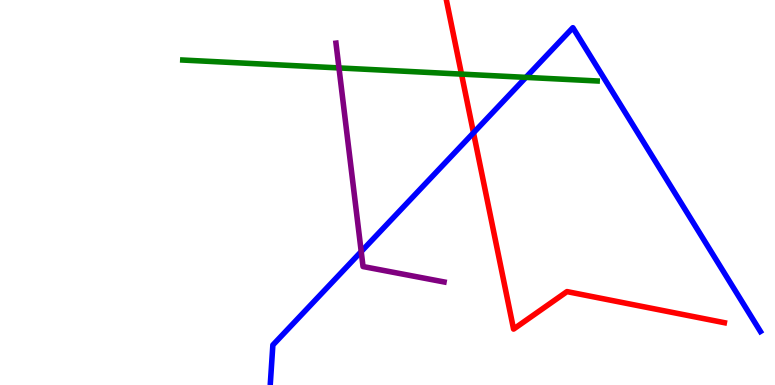[{'lines': ['blue', 'red'], 'intersections': [{'x': 6.11, 'y': 6.55}]}, {'lines': ['green', 'red'], 'intersections': [{'x': 5.95, 'y': 8.07}]}, {'lines': ['purple', 'red'], 'intersections': []}, {'lines': ['blue', 'green'], 'intersections': [{'x': 6.79, 'y': 7.99}]}, {'lines': ['blue', 'purple'], 'intersections': [{'x': 4.66, 'y': 3.47}]}, {'lines': ['green', 'purple'], 'intersections': [{'x': 4.37, 'y': 8.24}]}]